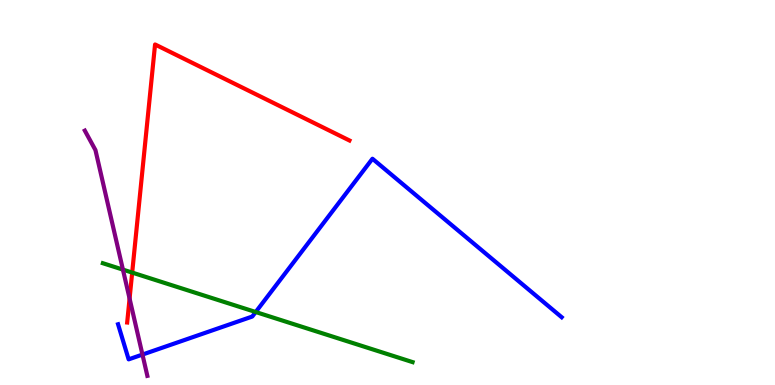[{'lines': ['blue', 'red'], 'intersections': []}, {'lines': ['green', 'red'], 'intersections': [{'x': 1.71, 'y': 2.92}]}, {'lines': ['purple', 'red'], 'intersections': [{'x': 1.67, 'y': 2.25}]}, {'lines': ['blue', 'green'], 'intersections': [{'x': 3.3, 'y': 1.9}]}, {'lines': ['blue', 'purple'], 'intersections': [{'x': 1.84, 'y': 0.79}]}, {'lines': ['green', 'purple'], 'intersections': [{'x': 1.59, 'y': 3.0}]}]